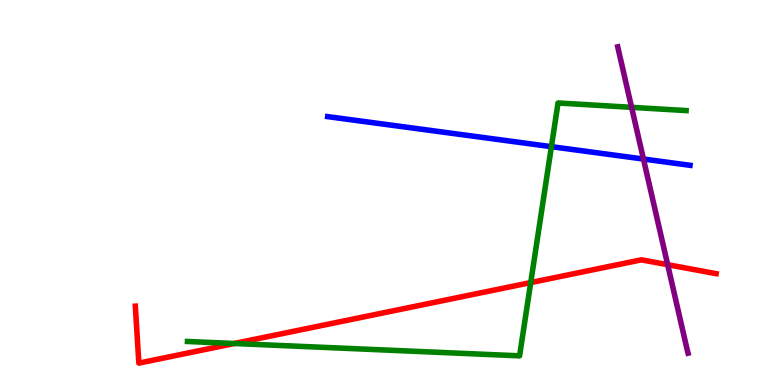[{'lines': ['blue', 'red'], 'intersections': []}, {'lines': ['green', 'red'], 'intersections': [{'x': 3.02, 'y': 1.08}, {'x': 6.85, 'y': 2.66}]}, {'lines': ['purple', 'red'], 'intersections': [{'x': 8.62, 'y': 3.12}]}, {'lines': ['blue', 'green'], 'intersections': [{'x': 7.11, 'y': 6.19}]}, {'lines': ['blue', 'purple'], 'intersections': [{'x': 8.3, 'y': 5.87}]}, {'lines': ['green', 'purple'], 'intersections': [{'x': 8.15, 'y': 7.21}]}]